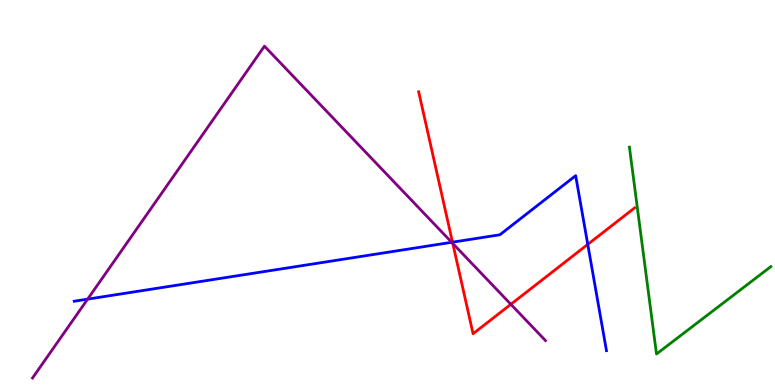[{'lines': ['blue', 'red'], 'intersections': [{'x': 5.84, 'y': 3.71}, {'x': 7.58, 'y': 3.65}]}, {'lines': ['green', 'red'], 'intersections': []}, {'lines': ['purple', 'red'], 'intersections': [{'x': 5.84, 'y': 3.68}, {'x': 6.59, 'y': 2.1}]}, {'lines': ['blue', 'green'], 'intersections': []}, {'lines': ['blue', 'purple'], 'intersections': [{'x': 1.13, 'y': 2.23}, {'x': 5.83, 'y': 3.71}]}, {'lines': ['green', 'purple'], 'intersections': []}]